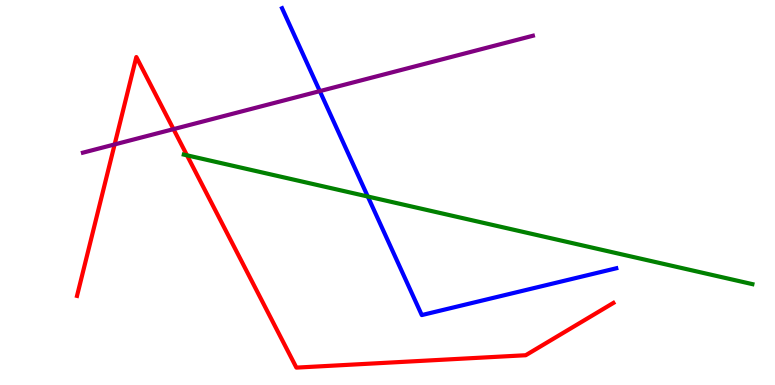[{'lines': ['blue', 'red'], 'intersections': []}, {'lines': ['green', 'red'], 'intersections': [{'x': 2.41, 'y': 5.97}]}, {'lines': ['purple', 'red'], 'intersections': [{'x': 1.48, 'y': 6.25}, {'x': 2.24, 'y': 6.65}]}, {'lines': ['blue', 'green'], 'intersections': [{'x': 4.75, 'y': 4.9}]}, {'lines': ['blue', 'purple'], 'intersections': [{'x': 4.13, 'y': 7.63}]}, {'lines': ['green', 'purple'], 'intersections': []}]